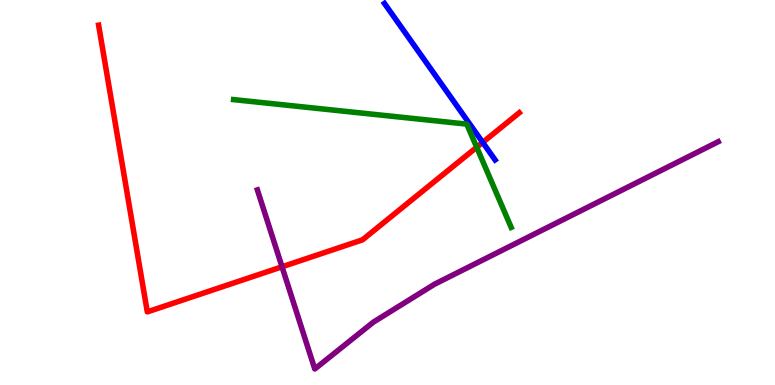[{'lines': ['blue', 'red'], 'intersections': [{'x': 6.23, 'y': 6.3}]}, {'lines': ['green', 'red'], 'intersections': [{'x': 6.15, 'y': 6.18}]}, {'lines': ['purple', 'red'], 'intersections': [{'x': 3.64, 'y': 3.07}]}, {'lines': ['blue', 'green'], 'intersections': []}, {'lines': ['blue', 'purple'], 'intersections': []}, {'lines': ['green', 'purple'], 'intersections': []}]